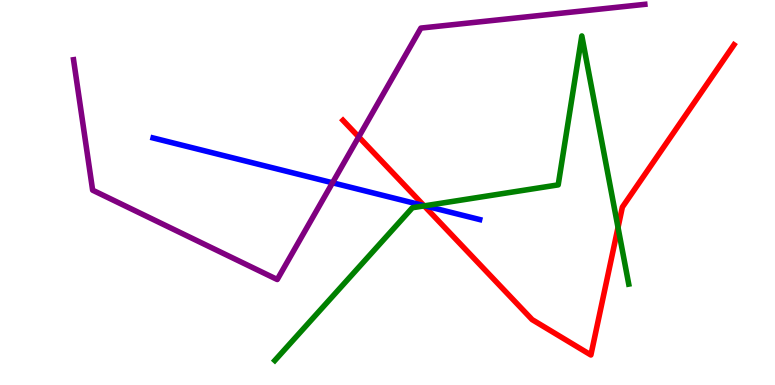[{'lines': ['blue', 'red'], 'intersections': [{'x': 5.47, 'y': 4.66}]}, {'lines': ['green', 'red'], 'intersections': [{'x': 5.47, 'y': 4.65}, {'x': 7.97, 'y': 4.09}]}, {'lines': ['purple', 'red'], 'intersections': [{'x': 4.63, 'y': 6.44}]}, {'lines': ['blue', 'green'], 'intersections': [{'x': 5.48, 'y': 4.65}]}, {'lines': ['blue', 'purple'], 'intersections': [{'x': 4.29, 'y': 5.25}]}, {'lines': ['green', 'purple'], 'intersections': []}]